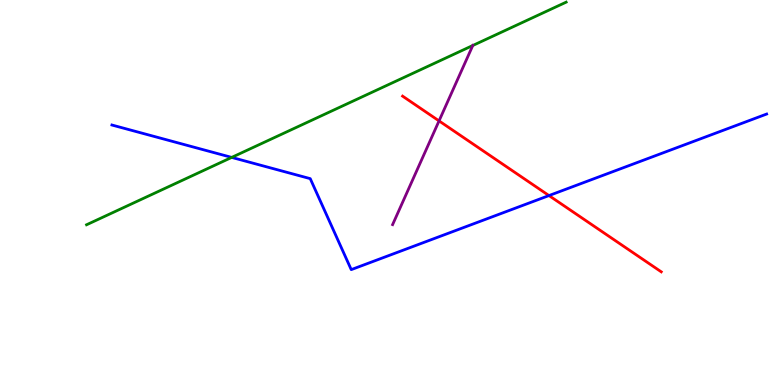[{'lines': ['blue', 'red'], 'intersections': [{'x': 7.08, 'y': 4.92}]}, {'lines': ['green', 'red'], 'intersections': []}, {'lines': ['purple', 'red'], 'intersections': [{'x': 5.67, 'y': 6.86}]}, {'lines': ['blue', 'green'], 'intersections': [{'x': 2.99, 'y': 5.91}]}, {'lines': ['blue', 'purple'], 'intersections': []}, {'lines': ['green', 'purple'], 'intersections': [{'x': 6.1, 'y': 8.82}]}]